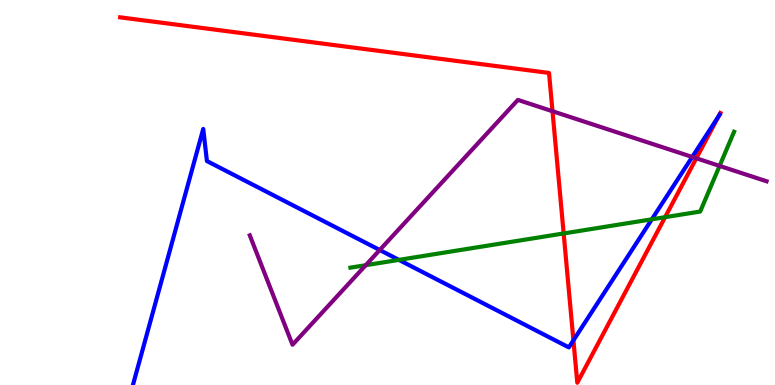[{'lines': ['blue', 'red'], 'intersections': [{'x': 7.4, 'y': 1.16}, {'x': 9.27, 'y': 6.98}]}, {'lines': ['green', 'red'], 'intersections': [{'x': 7.27, 'y': 3.94}, {'x': 8.58, 'y': 4.36}]}, {'lines': ['purple', 'red'], 'intersections': [{'x': 7.13, 'y': 7.11}, {'x': 8.98, 'y': 5.89}]}, {'lines': ['blue', 'green'], 'intersections': [{'x': 5.15, 'y': 3.25}, {'x': 8.41, 'y': 4.3}]}, {'lines': ['blue', 'purple'], 'intersections': [{'x': 4.9, 'y': 3.51}, {'x': 8.93, 'y': 5.92}]}, {'lines': ['green', 'purple'], 'intersections': [{'x': 4.72, 'y': 3.11}, {'x': 9.28, 'y': 5.69}]}]